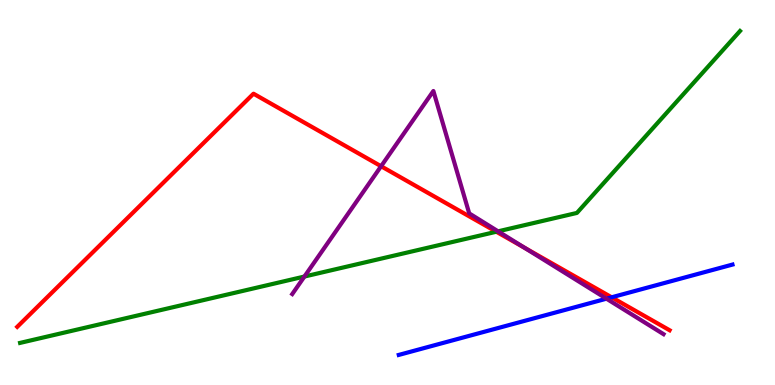[{'lines': ['blue', 'red'], 'intersections': [{'x': 7.89, 'y': 2.28}]}, {'lines': ['green', 'red'], 'intersections': [{'x': 6.4, 'y': 3.98}]}, {'lines': ['purple', 'red'], 'intersections': [{'x': 4.92, 'y': 5.68}, {'x': 6.77, 'y': 3.56}]}, {'lines': ['blue', 'green'], 'intersections': []}, {'lines': ['blue', 'purple'], 'intersections': [{'x': 7.83, 'y': 2.24}]}, {'lines': ['green', 'purple'], 'intersections': [{'x': 3.93, 'y': 2.82}, {'x': 6.43, 'y': 3.99}]}]